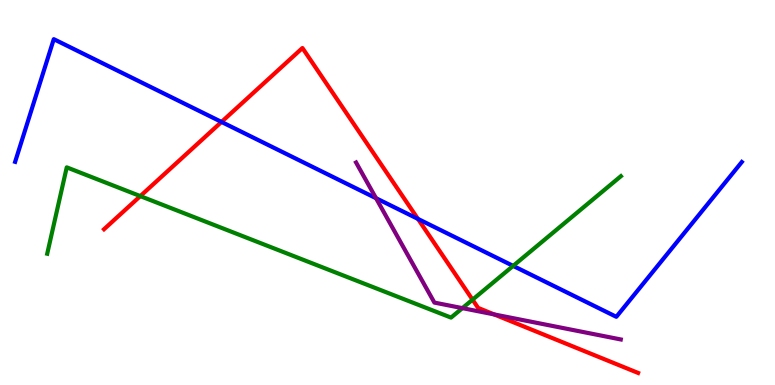[{'lines': ['blue', 'red'], 'intersections': [{'x': 2.86, 'y': 6.83}, {'x': 5.39, 'y': 4.31}]}, {'lines': ['green', 'red'], 'intersections': [{'x': 1.81, 'y': 4.91}, {'x': 6.1, 'y': 2.22}]}, {'lines': ['purple', 'red'], 'intersections': [{'x': 6.38, 'y': 1.83}]}, {'lines': ['blue', 'green'], 'intersections': [{'x': 6.62, 'y': 3.09}]}, {'lines': ['blue', 'purple'], 'intersections': [{'x': 4.85, 'y': 4.85}]}, {'lines': ['green', 'purple'], 'intersections': [{'x': 5.97, 'y': 2.0}]}]